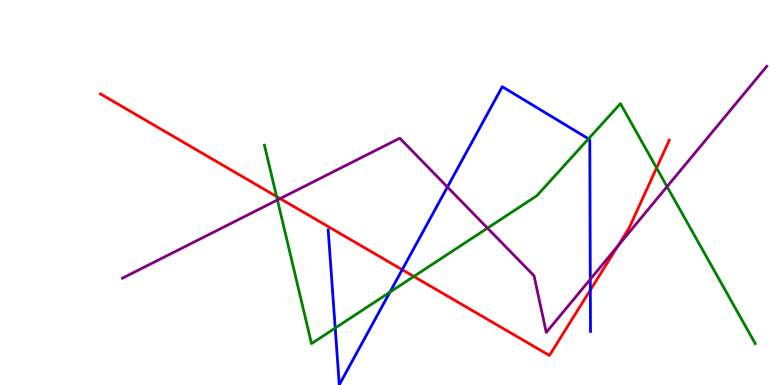[{'lines': ['blue', 'red'], 'intersections': [{'x': 5.19, 'y': 2.99}, {'x': 7.62, 'y': 2.47}]}, {'lines': ['green', 'red'], 'intersections': [{'x': 3.57, 'y': 4.9}, {'x': 5.34, 'y': 2.82}, {'x': 8.47, 'y': 5.64}]}, {'lines': ['purple', 'red'], 'intersections': [{'x': 3.61, 'y': 4.84}, {'x': 7.97, 'y': 3.61}]}, {'lines': ['blue', 'green'], 'intersections': [{'x': 4.33, 'y': 1.48}, {'x': 5.03, 'y': 2.41}, {'x': 7.59, 'y': 6.39}]}, {'lines': ['blue', 'purple'], 'intersections': [{'x': 5.77, 'y': 5.14}, {'x': 7.62, 'y': 2.75}]}, {'lines': ['green', 'purple'], 'intersections': [{'x': 3.58, 'y': 4.81}, {'x': 6.29, 'y': 4.08}, {'x': 8.61, 'y': 5.15}]}]